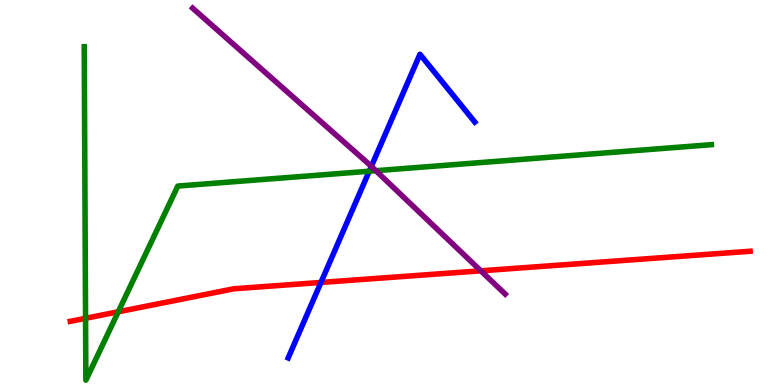[{'lines': ['blue', 'red'], 'intersections': [{'x': 4.14, 'y': 2.66}]}, {'lines': ['green', 'red'], 'intersections': [{'x': 1.1, 'y': 1.73}, {'x': 1.53, 'y': 1.9}]}, {'lines': ['purple', 'red'], 'intersections': [{'x': 6.2, 'y': 2.97}]}, {'lines': ['blue', 'green'], 'intersections': [{'x': 4.76, 'y': 5.55}]}, {'lines': ['blue', 'purple'], 'intersections': [{'x': 4.79, 'y': 5.68}]}, {'lines': ['green', 'purple'], 'intersections': [{'x': 4.85, 'y': 5.57}]}]